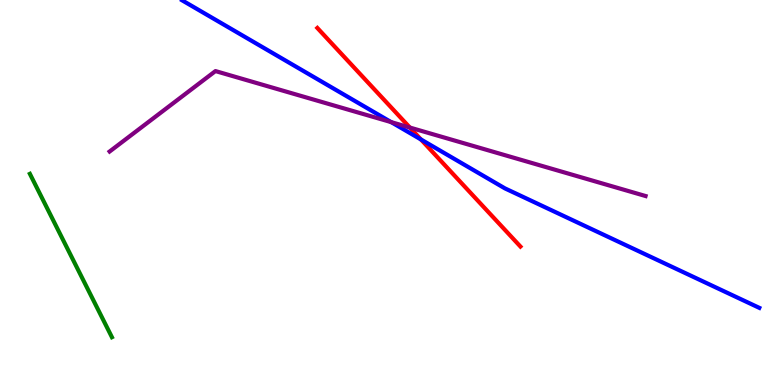[{'lines': ['blue', 'red'], 'intersections': [{'x': 5.43, 'y': 6.38}]}, {'lines': ['green', 'red'], 'intersections': []}, {'lines': ['purple', 'red'], 'intersections': [{'x': 5.29, 'y': 6.69}]}, {'lines': ['blue', 'green'], 'intersections': []}, {'lines': ['blue', 'purple'], 'intersections': [{'x': 5.05, 'y': 6.83}]}, {'lines': ['green', 'purple'], 'intersections': []}]